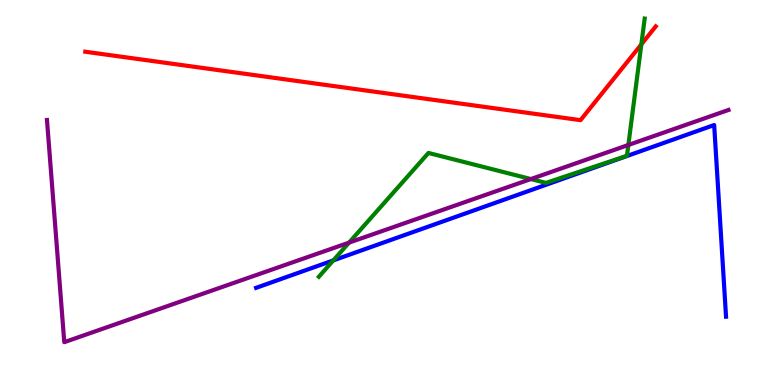[{'lines': ['blue', 'red'], 'intersections': []}, {'lines': ['green', 'red'], 'intersections': [{'x': 8.28, 'y': 8.85}]}, {'lines': ['purple', 'red'], 'intersections': []}, {'lines': ['blue', 'green'], 'intersections': [{'x': 4.3, 'y': 3.24}]}, {'lines': ['blue', 'purple'], 'intersections': []}, {'lines': ['green', 'purple'], 'intersections': [{'x': 4.5, 'y': 3.7}, {'x': 6.85, 'y': 5.35}, {'x': 8.11, 'y': 6.23}]}]